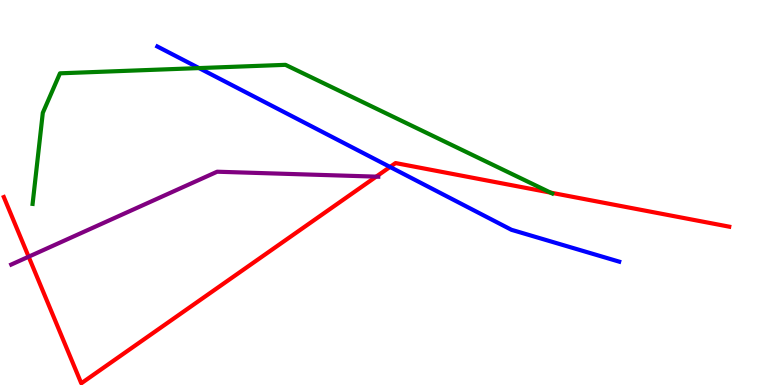[{'lines': ['blue', 'red'], 'intersections': [{'x': 5.03, 'y': 5.66}]}, {'lines': ['green', 'red'], 'intersections': [{'x': 7.1, 'y': 5.0}]}, {'lines': ['purple', 'red'], 'intersections': [{'x': 0.369, 'y': 3.33}, {'x': 4.85, 'y': 5.41}]}, {'lines': ['blue', 'green'], 'intersections': [{'x': 2.57, 'y': 8.23}]}, {'lines': ['blue', 'purple'], 'intersections': []}, {'lines': ['green', 'purple'], 'intersections': []}]